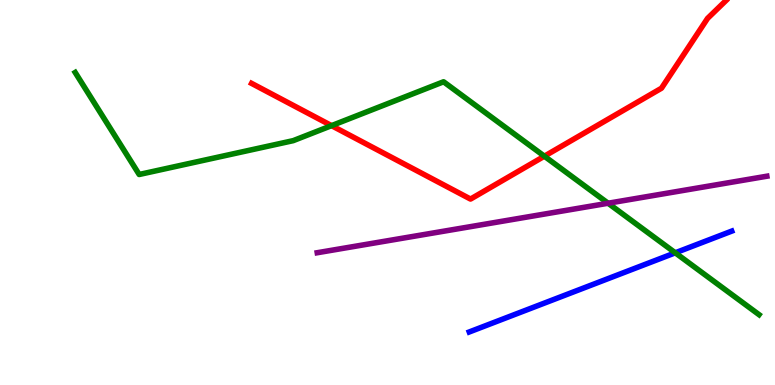[{'lines': ['blue', 'red'], 'intersections': []}, {'lines': ['green', 'red'], 'intersections': [{'x': 4.28, 'y': 6.74}, {'x': 7.02, 'y': 5.94}]}, {'lines': ['purple', 'red'], 'intersections': []}, {'lines': ['blue', 'green'], 'intersections': [{'x': 8.71, 'y': 3.43}]}, {'lines': ['blue', 'purple'], 'intersections': []}, {'lines': ['green', 'purple'], 'intersections': [{'x': 7.85, 'y': 4.72}]}]